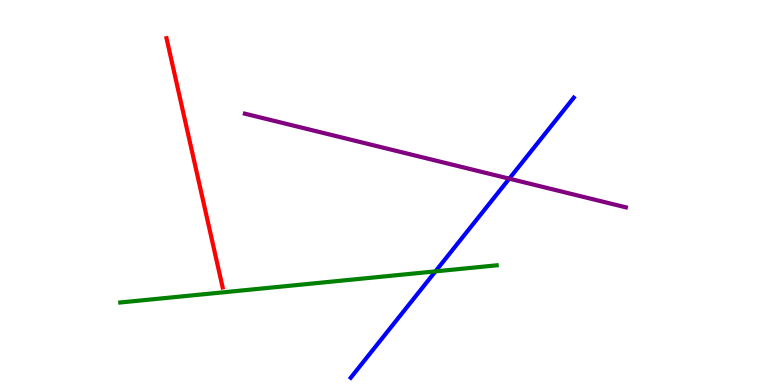[{'lines': ['blue', 'red'], 'intersections': []}, {'lines': ['green', 'red'], 'intersections': []}, {'lines': ['purple', 'red'], 'intersections': []}, {'lines': ['blue', 'green'], 'intersections': [{'x': 5.62, 'y': 2.95}]}, {'lines': ['blue', 'purple'], 'intersections': [{'x': 6.57, 'y': 5.36}]}, {'lines': ['green', 'purple'], 'intersections': []}]